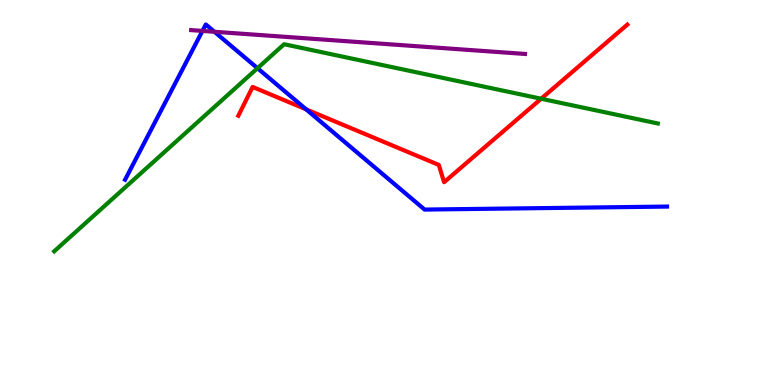[{'lines': ['blue', 'red'], 'intersections': [{'x': 3.95, 'y': 7.16}]}, {'lines': ['green', 'red'], 'intersections': [{'x': 6.98, 'y': 7.44}]}, {'lines': ['purple', 'red'], 'intersections': []}, {'lines': ['blue', 'green'], 'intersections': [{'x': 3.32, 'y': 8.23}]}, {'lines': ['blue', 'purple'], 'intersections': [{'x': 2.61, 'y': 9.2}, {'x': 2.77, 'y': 9.17}]}, {'lines': ['green', 'purple'], 'intersections': []}]